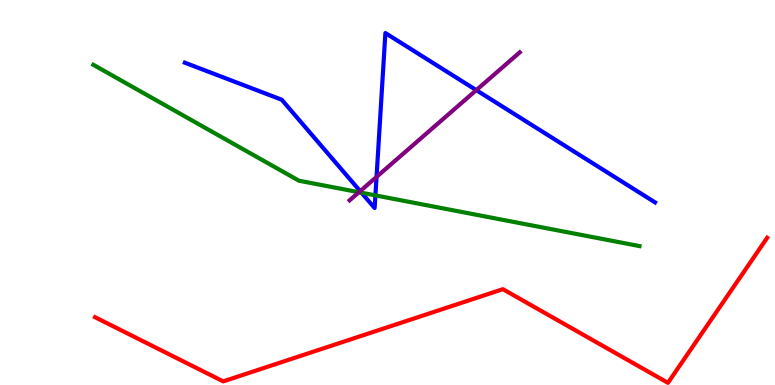[{'lines': ['blue', 'red'], 'intersections': []}, {'lines': ['green', 'red'], 'intersections': []}, {'lines': ['purple', 'red'], 'intersections': []}, {'lines': ['blue', 'green'], 'intersections': [{'x': 4.66, 'y': 4.99}, {'x': 4.84, 'y': 4.92}]}, {'lines': ['blue', 'purple'], 'intersections': [{'x': 4.65, 'y': 5.04}, {'x': 4.86, 'y': 5.41}, {'x': 6.15, 'y': 7.66}]}, {'lines': ['green', 'purple'], 'intersections': [{'x': 4.63, 'y': 5.01}]}]